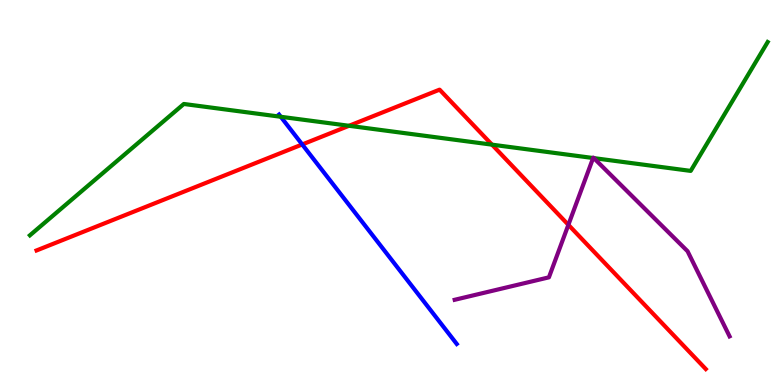[{'lines': ['blue', 'red'], 'intersections': [{'x': 3.9, 'y': 6.25}]}, {'lines': ['green', 'red'], 'intersections': [{'x': 4.5, 'y': 6.73}, {'x': 6.35, 'y': 6.24}]}, {'lines': ['purple', 'red'], 'intersections': [{'x': 7.33, 'y': 4.16}]}, {'lines': ['blue', 'green'], 'intersections': [{'x': 3.62, 'y': 6.97}]}, {'lines': ['blue', 'purple'], 'intersections': []}, {'lines': ['green', 'purple'], 'intersections': [{'x': 7.65, 'y': 5.9}, {'x': 7.66, 'y': 5.89}]}]